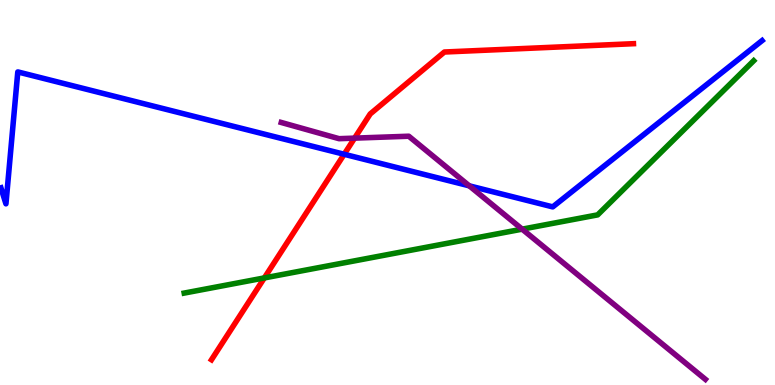[{'lines': ['blue', 'red'], 'intersections': [{'x': 4.44, 'y': 5.99}]}, {'lines': ['green', 'red'], 'intersections': [{'x': 3.41, 'y': 2.78}]}, {'lines': ['purple', 'red'], 'intersections': [{'x': 4.58, 'y': 6.41}]}, {'lines': ['blue', 'green'], 'intersections': []}, {'lines': ['blue', 'purple'], 'intersections': [{'x': 6.06, 'y': 5.17}]}, {'lines': ['green', 'purple'], 'intersections': [{'x': 6.74, 'y': 4.05}]}]